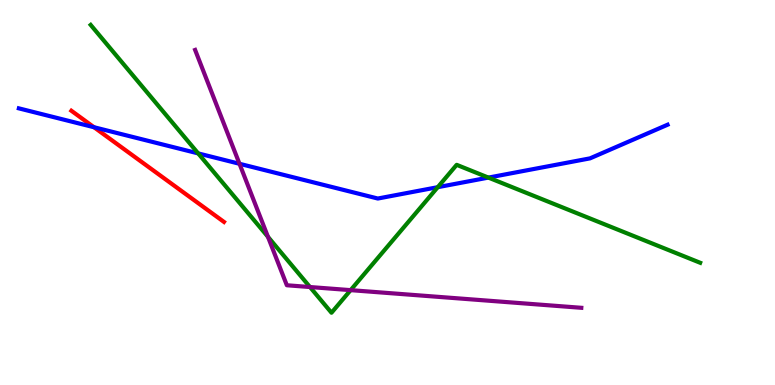[{'lines': ['blue', 'red'], 'intersections': [{'x': 1.21, 'y': 6.7}]}, {'lines': ['green', 'red'], 'intersections': []}, {'lines': ['purple', 'red'], 'intersections': []}, {'lines': ['blue', 'green'], 'intersections': [{'x': 2.56, 'y': 6.02}, {'x': 5.65, 'y': 5.14}, {'x': 6.3, 'y': 5.39}]}, {'lines': ['blue', 'purple'], 'intersections': [{'x': 3.09, 'y': 5.75}]}, {'lines': ['green', 'purple'], 'intersections': [{'x': 3.46, 'y': 3.85}, {'x': 4.0, 'y': 2.54}, {'x': 4.52, 'y': 2.46}]}]